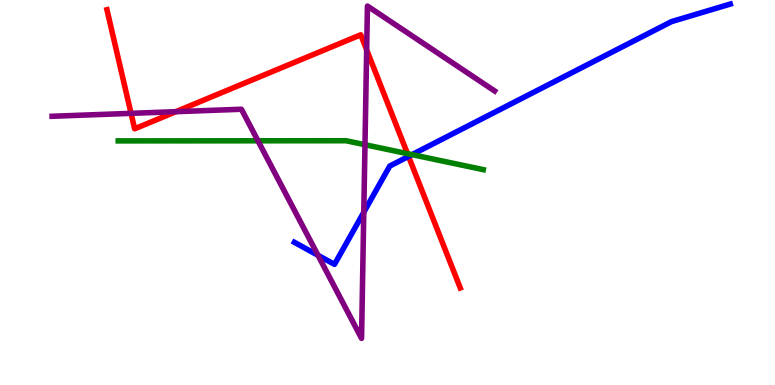[{'lines': ['blue', 'red'], 'intersections': [{'x': 5.27, 'y': 5.94}]}, {'lines': ['green', 'red'], 'intersections': [{'x': 5.26, 'y': 6.01}]}, {'lines': ['purple', 'red'], 'intersections': [{'x': 1.69, 'y': 7.06}, {'x': 2.27, 'y': 7.1}, {'x': 4.73, 'y': 8.71}]}, {'lines': ['blue', 'green'], 'intersections': [{'x': 5.32, 'y': 5.98}]}, {'lines': ['blue', 'purple'], 'intersections': [{'x': 4.1, 'y': 3.37}, {'x': 4.69, 'y': 4.49}]}, {'lines': ['green', 'purple'], 'intersections': [{'x': 3.33, 'y': 6.34}, {'x': 4.71, 'y': 6.24}]}]